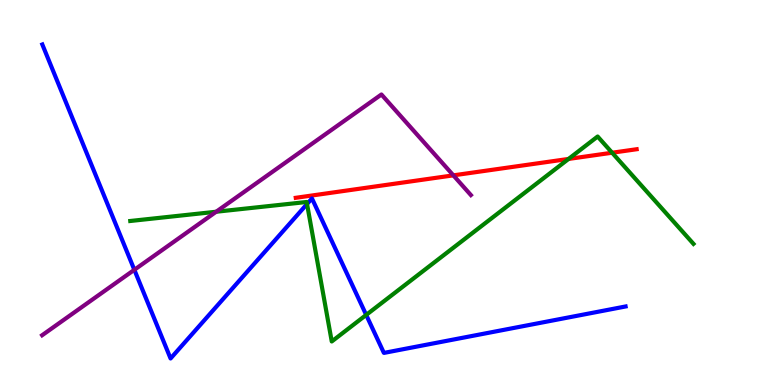[{'lines': ['blue', 'red'], 'intersections': []}, {'lines': ['green', 'red'], 'intersections': [{'x': 7.34, 'y': 5.87}, {'x': 7.9, 'y': 6.03}]}, {'lines': ['purple', 'red'], 'intersections': [{'x': 5.85, 'y': 5.45}]}, {'lines': ['blue', 'green'], 'intersections': [{'x': 3.96, 'y': 4.7}, {'x': 4.73, 'y': 1.82}]}, {'lines': ['blue', 'purple'], 'intersections': [{'x': 1.73, 'y': 2.99}]}, {'lines': ['green', 'purple'], 'intersections': [{'x': 2.79, 'y': 4.5}]}]